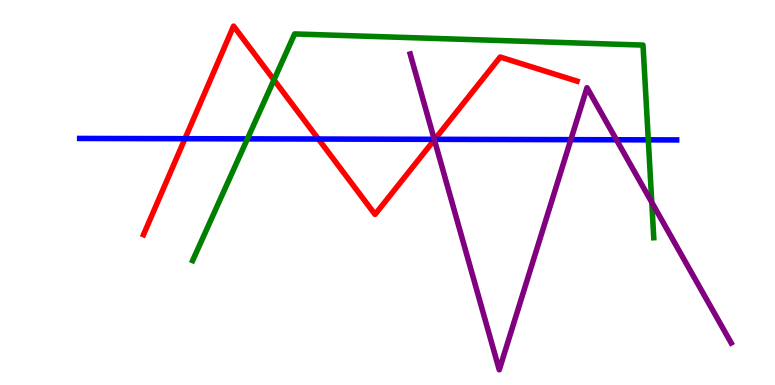[{'lines': ['blue', 'red'], 'intersections': [{'x': 2.39, 'y': 6.4}, {'x': 4.11, 'y': 6.39}, {'x': 5.61, 'y': 6.38}]}, {'lines': ['green', 'red'], 'intersections': [{'x': 3.54, 'y': 7.93}]}, {'lines': ['purple', 'red'], 'intersections': [{'x': 5.6, 'y': 6.37}]}, {'lines': ['blue', 'green'], 'intersections': [{'x': 3.19, 'y': 6.39}, {'x': 8.37, 'y': 6.37}]}, {'lines': ['blue', 'purple'], 'intersections': [{'x': 5.6, 'y': 6.38}, {'x': 7.37, 'y': 6.37}, {'x': 7.95, 'y': 6.37}]}, {'lines': ['green', 'purple'], 'intersections': [{'x': 8.41, 'y': 4.74}]}]